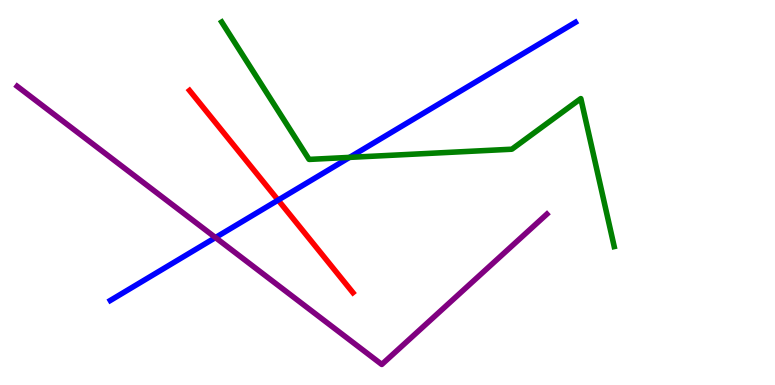[{'lines': ['blue', 'red'], 'intersections': [{'x': 3.59, 'y': 4.8}]}, {'lines': ['green', 'red'], 'intersections': []}, {'lines': ['purple', 'red'], 'intersections': []}, {'lines': ['blue', 'green'], 'intersections': [{'x': 4.51, 'y': 5.91}]}, {'lines': ['blue', 'purple'], 'intersections': [{'x': 2.78, 'y': 3.83}]}, {'lines': ['green', 'purple'], 'intersections': []}]